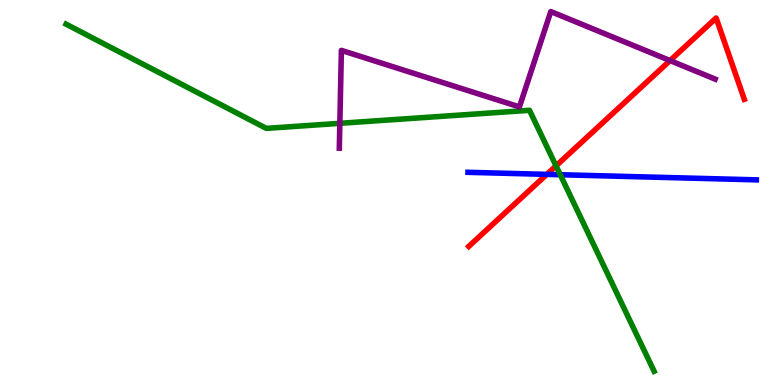[{'lines': ['blue', 'red'], 'intersections': [{'x': 7.06, 'y': 5.47}]}, {'lines': ['green', 'red'], 'intersections': [{'x': 7.17, 'y': 5.69}]}, {'lines': ['purple', 'red'], 'intersections': [{'x': 8.65, 'y': 8.43}]}, {'lines': ['blue', 'green'], 'intersections': [{'x': 7.23, 'y': 5.46}]}, {'lines': ['blue', 'purple'], 'intersections': []}, {'lines': ['green', 'purple'], 'intersections': [{'x': 4.39, 'y': 6.8}]}]